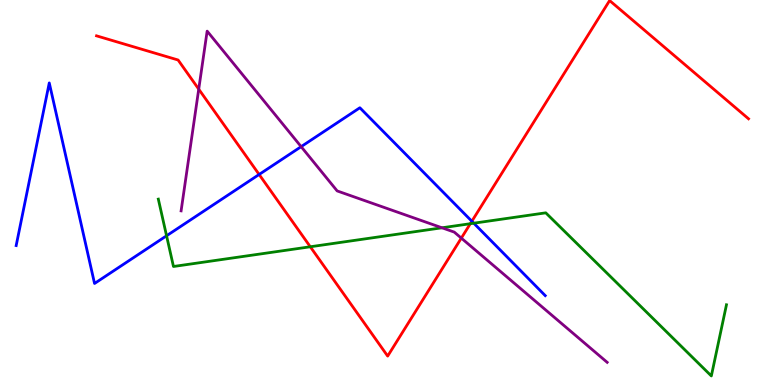[{'lines': ['blue', 'red'], 'intersections': [{'x': 3.34, 'y': 5.47}, {'x': 6.09, 'y': 4.25}]}, {'lines': ['green', 'red'], 'intersections': [{'x': 4.0, 'y': 3.59}, {'x': 6.07, 'y': 4.19}]}, {'lines': ['purple', 'red'], 'intersections': [{'x': 2.56, 'y': 7.68}, {'x': 5.95, 'y': 3.82}]}, {'lines': ['blue', 'green'], 'intersections': [{'x': 2.15, 'y': 3.88}, {'x': 6.11, 'y': 4.2}]}, {'lines': ['blue', 'purple'], 'intersections': [{'x': 3.89, 'y': 6.19}]}, {'lines': ['green', 'purple'], 'intersections': [{'x': 5.7, 'y': 4.08}]}]